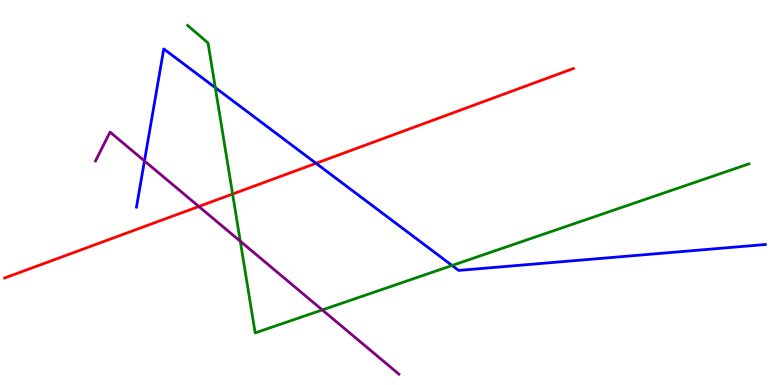[{'lines': ['blue', 'red'], 'intersections': [{'x': 4.08, 'y': 5.76}]}, {'lines': ['green', 'red'], 'intersections': [{'x': 3.0, 'y': 4.96}]}, {'lines': ['purple', 'red'], 'intersections': [{'x': 2.57, 'y': 4.64}]}, {'lines': ['blue', 'green'], 'intersections': [{'x': 2.78, 'y': 7.72}, {'x': 5.83, 'y': 3.1}]}, {'lines': ['blue', 'purple'], 'intersections': [{'x': 1.86, 'y': 5.82}]}, {'lines': ['green', 'purple'], 'intersections': [{'x': 3.1, 'y': 3.73}, {'x': 4.16, 'y': 1.95}]}]